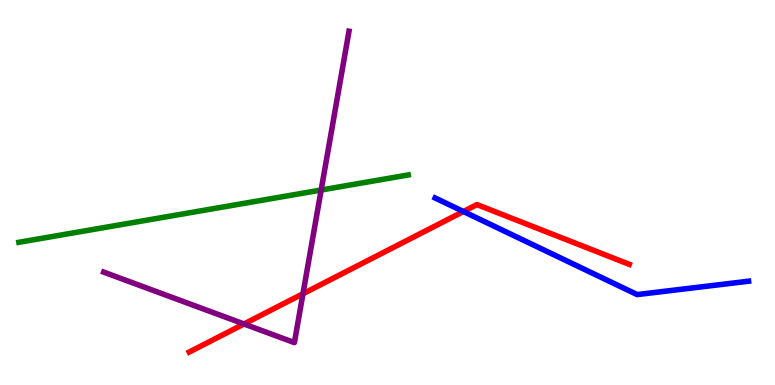[{'lines': ['blue', 'red'], 'intersections': [{'x': 5.98, 'y': 4.51}]}, {'lines': ['green', 'red'], 'intersections': []}, {'lines': ['purple', 'red'], 'intersections': [{'x': 3.15, 'y': 1.59}, {'x': 3.91, 'y': 2.37}]}, {'lines': ['blue', 'green'], 'intersections': []}, {'lines': ['blue', 'purple'], 'intersections': []}, {'lines': ['green', 'purple'], 'intersections': [{'x': 4.14, 'y': 5.06}]}]